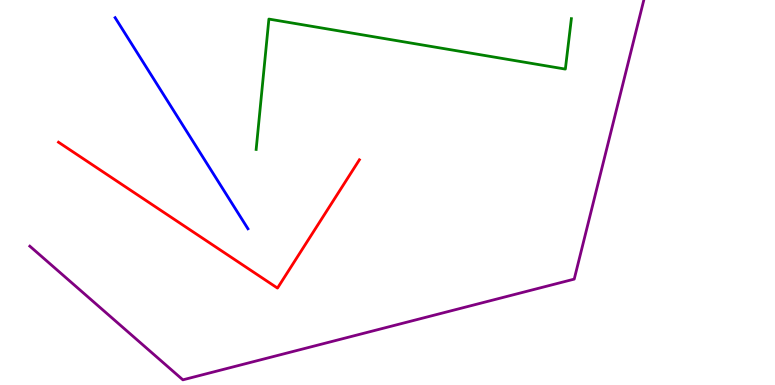[{'lines': ['blue', 'red'], 'intersections': []}, {'lines': ['green', 'red'], 'intersections': []}, {'lines': ['purple', 'red'], 'intersections': []}, {'lines': ['blue', 'green'], 'intersections': []}, {'lines': ['blue', 'purple'], 'intersections': []}, {'lines': ['green', 'purple'], 'intersections': []}]